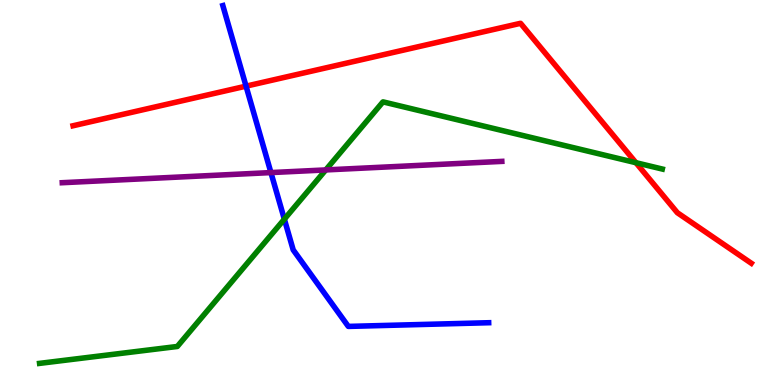[{'lines': ['blue', 'red'], 'intersections': [{'x': 3.17, 'y': 7.76}]}, {'lines': ['green', 'red'], 'intersections': [{'x': 8.21, 'y': 5.77}]}, {'lines': ['purple', 'red'], 'intersections': []}, {'lines': ['blue', 'green'], 'intersections': [{'x': 3.67, 'y': 4.31}]}, {'lines': ['blue', 'purple'], 'intersections': [{'x': 3.5, 'y': 5.52}]}, {'lines': ['green', 'purple'], 'intersections': [{'x': 4.2, 'y': 5.59}]}]